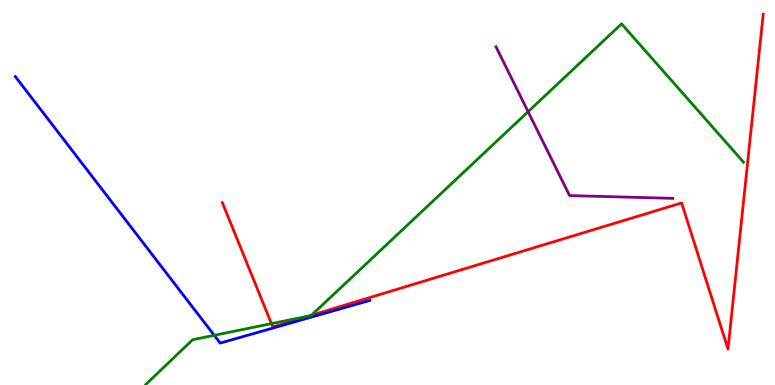[{'lines': ['blue', 'red'], 'intersections': []}, {'lines': ['green', 'red'], 'intersections': [{'x': 3.5, 'y': 1.59}, {'x': 3.99, 'y': 1.79}, {'x': 4.02, 'y': 1.81}]}, {'lines': ['purple', 'red'], 'intersections': []}, {'lines': ['blue', 'green'], 'intersections': [{'x': 2.76, 'y': 1.29}]}, {'lines': ['blue', 'purple'], 'intersections': []}, {'lines': ['green', 'purple'], 'intersections': [{'x': 6.81, 'y': 7.1}]}]